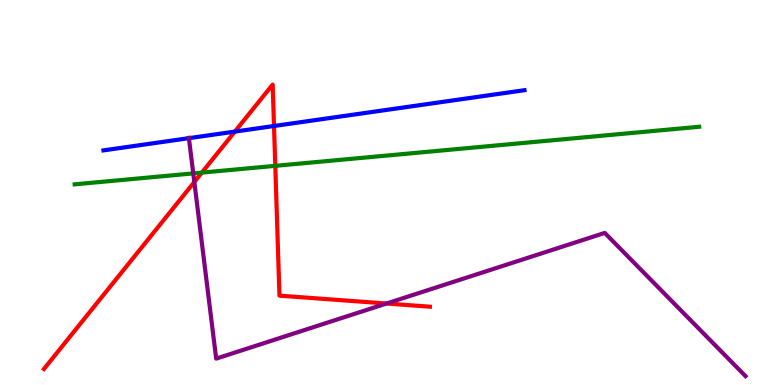[{'lines': ['blue', 'red'], 'intersections': [{'x': 3.03, 'y': 6.58}, {'x': 3.54, 'y': 6.73}]}, {'lines': ['green', 'red'], 'intersections': [{'x': 2.6, 'y': 5.52}, {'x': 3.55, 'y': 5.69}]}, {'lines': ['purple', 'red'], 'intersections': [{'x': 2.51, 'y': 5.27}, {'x': 4.99, 'y': 2.12}]}, {'lines': ['blue', 'green'], 'intersections': []}, {'lines': ['blue', 'purple'], 'intersections': [{'x': 2.44, 'y': 6.41}]}, {'lines': ['green', 'purple'], 'intersections': [{'x': 2.49, 'y': 5.5}]}]